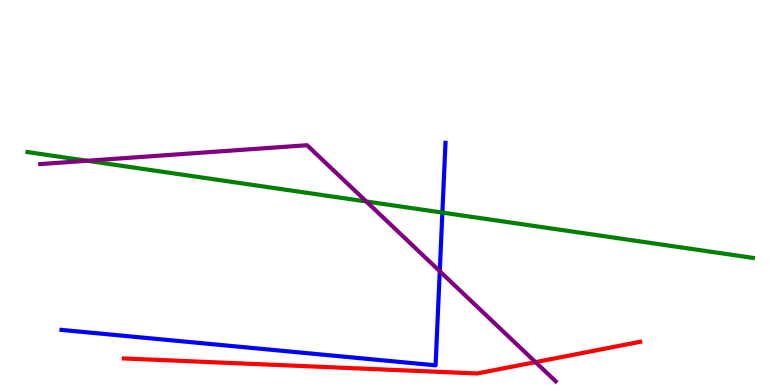[{'lines': ['blue', 'red'], 'intersections': []}, {'lines': ['green', 'red'], 'intersections': []}, {'lines': ['purple', 'red'], 'intersections': [{'x': 6.91, 'y': 0.594}]}, {'lines': ['blue', 'green'], 'intersections': [{'x': 5.71, 'y': 4.48}]}, {'lines': ['blue', 'purple'], 'intersections': [{'x': 5.67, 'y': 2.96}]}, {'lines': ['green', 'purple'], 'intersections': [{'x': 1.12, 'y': 5.82}, {'x': 4.73, 'y': 4.77}]}]